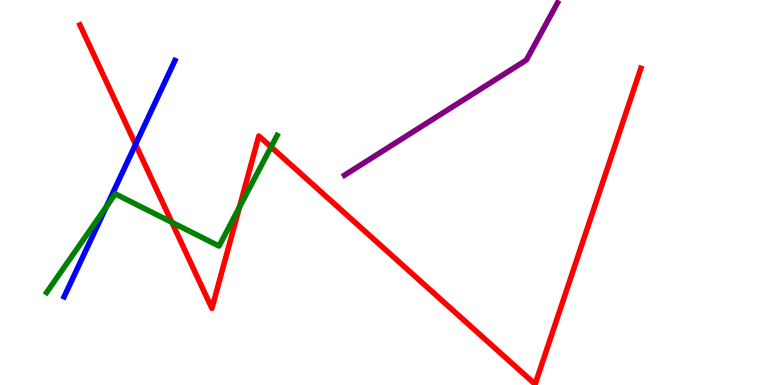[{'lines': ['blue', 'red'], 'intersections': [{'x': 1.75, 'y': 6.25}]}, {'lines': ['green', 'red'], 'intersections': [{'x': 2.22, 'y': 4.23}, {'x': 3.09, 'y': 4.62}, {'x': 3.5, 'y': 6.18}]}, {'lines': ['purple', 'red'], 'intersections': []}, {'lines': ['blue', 'green'], 'intersections': [{'x': 1.37, 'y': 4.63}]}, {'lines': ['blue', 'purple'], 'intersections': []}, {'lines': ['green', 'purple'], 'intersections': []}]